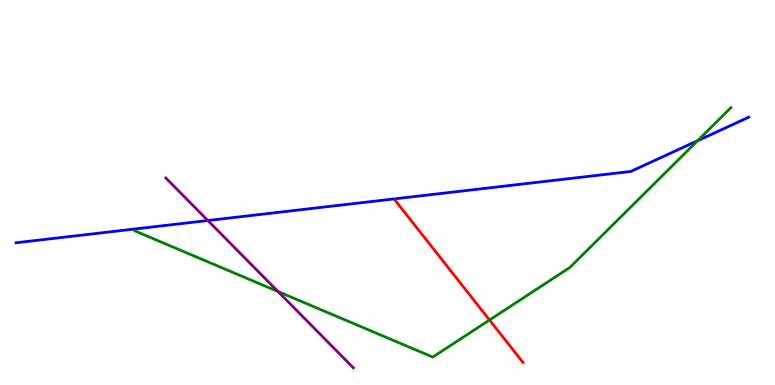[{'lines': ['blue', 'red'], 'intersections': []}, {'lines': ['green', 'red'], 'intersections': [{'x': 6.32, 'y': 1.69}]}, {'lines': ['purple', 'red'], 'intersections': []}, {'lines': ['blue', 'green'], 'intersections': [{'x': 9.0, 'y': 6.34}]}, {'lines': ['blue', 'purple'], 'intersections': [{'x': 2.68, 'y': 4.27}]}, {'lines': ['green', 'purple'], 'intersections': [{'x': 3.59, 'y': 2.43}]}]